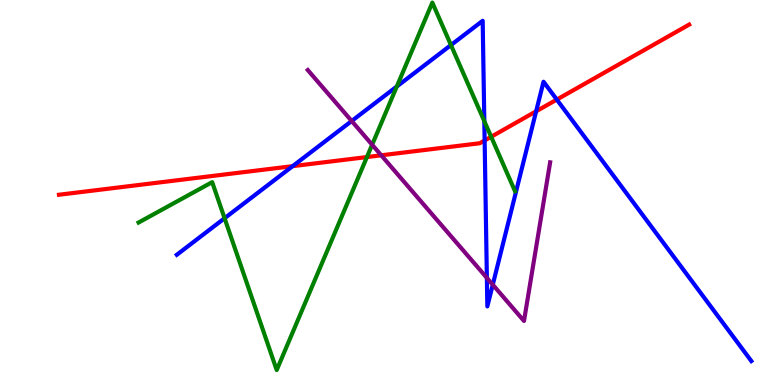[{'lines': ['blue', 'red'], 'intersections': [{'x': 3.78, 'y': 5.68}, {'x': 6.25, 'y': 6.35}, {'x': 6.92, 'y': 7.11}, {'x': 7.18, 'y': 7.41}]}, {'lines': ['green', 'red'], 'intersections': [{'x': 4.73, 'y': 5.92}, {'x': 6.34, 'y': 6.45}]}, {'lines': ['purple', 'red'], 'intersections': [{'x': 4.92, 'y': 5.97}]}, {'lines': ['blue', 'green'], 'intersections': [{'x': 2.9, 'y': 4.33}, {'x': 5.12, 'y': 7.75}, {'x': 5.82, 'y': 8.83}, {'x': 6.25, 'y': 6.85}]}, {'lines': ['blue', 'purple'], 'intersections': [{'x': 4.54, 'y': 6.86}, {'x': 6.28, 'y': 2.78}, {'x': 6.36, 'y': 2.6}]}, {'lines': ['green', 'purple'], 'intersections': [{'x': 4.8, 'y': 6.24}]}]